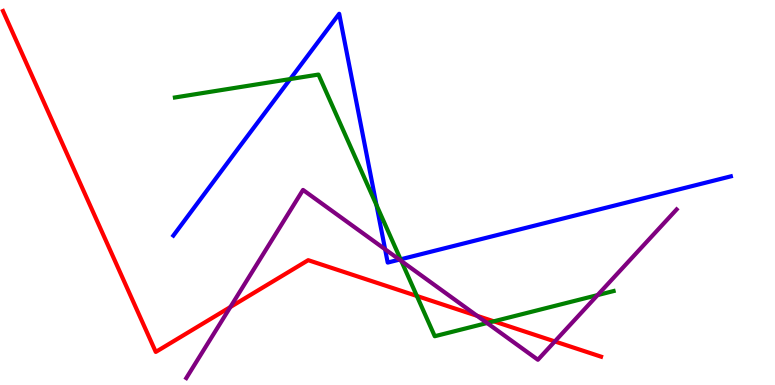[{'lines': ['blue', 'red'], 'intersections': []}, {'lines': ['green', 'red'], 'intersections': [{'x': 5.38, 'y': 2.31}, {'x': 6.37, 'y': 1.65}]}, {'lines': ['purple', 'red'], 'intersections': [{'x': 2.97, 'y': 2.03}, {'x': 6.16, 'y': 1.8}, {'x': 7.16, 'y': 1.13}]}, {'lines': ['blue', 'green'], 'intersections': [{'x': 3.74, 'y': 7.95}, {'x': 4.86, 'y': 4.67}, {'x': 5.17, 'y': 3.26}]}, {'lines': ['blue', 'purple'], 'intersections': [{'x': 4.97, 'y': 3.53}, {'x': 5.15, 'y': 3.26}]}, {'lines': ['green', 'purple'], 'intersections': [{'x': 5.18, 'y': 3.22}, {'x': 6.28, 'y': 1.61}, {'x': 7.71, 'y': 2.34}]}]